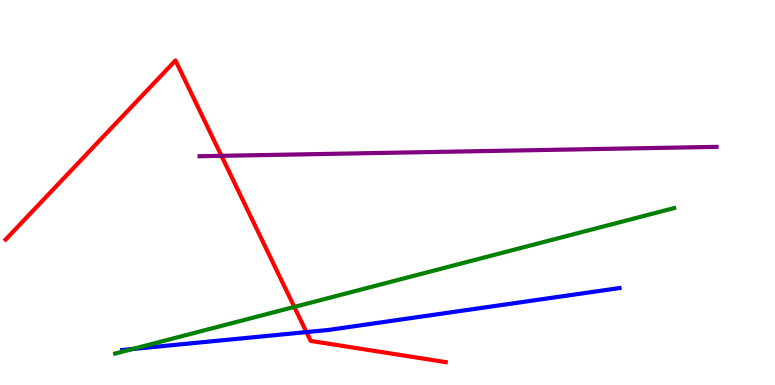[{'lines': ['blue', 'red'], 'intersections': [{'x': 3.95, 'y': 1.37}]}, {'lines': ['green', 'red'], 'intersections': [{'x': 3.8, 'y': 2.03}]}, {'lines': ['purple', 'red'], 'intersections': [{'x': 2.86, 'y': 5.95}]}, {'lines': ['blue', 'green'], 'intersections': [{'x': 1.71, 'y': 0.935}]}, {'lines': ['blue', 'purple'], 'intersections': []}, {'lines': ['green', 'purple'], 'intersections': []}]